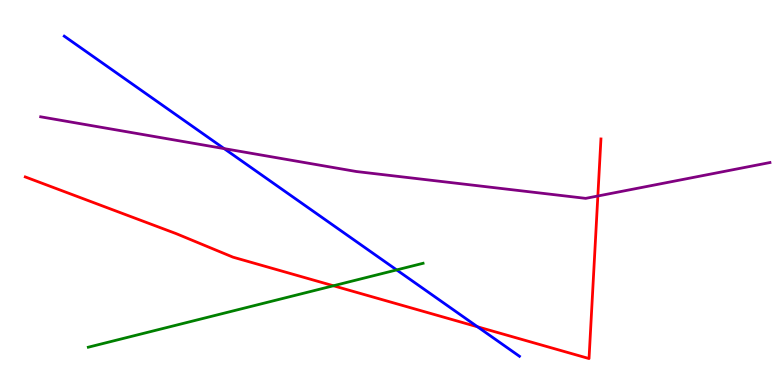[{'lines': ['blue', 'red'], 'intersections': [{'x': 6.16, 'y': 1.51}]}, {'lines': ['green', 'red'], 'intersections': [{'x': 4.3, 'y': 2.58}]}, {'lines': ['purple', 'red'], 'intersections': [{'x': 7.71, 'y': 4.91}]}, {'lines': ['blue', 'green'], 'intersections': [{'x': 5.12, 'y': 2.99}]}, {'lines': ['blue', 'purple'], 'intersections': [{'x': 2.89, 'y': 6.14}]}, {'lines': ['green', 'purple'], 'intersections': []}]